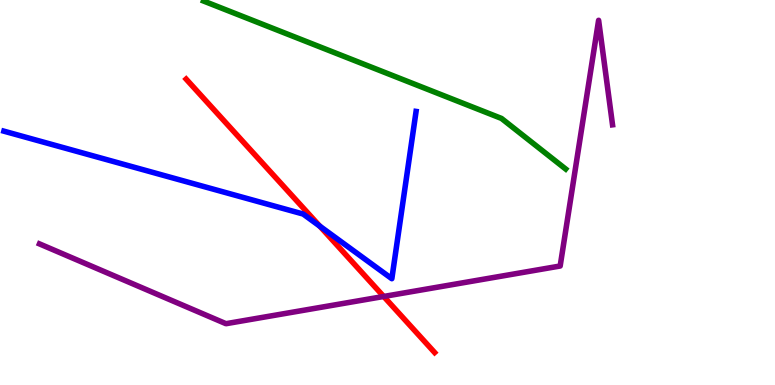[{'lines': ['blue', 'red'], 'intersections': [{'x': 4.13, 'y': 4.12}]}, {'lines': ['green', 'red'], 'intersections': []}, {'lines': ['purple', 'red'], 'intersections': [{'x': 4.95, 'y': 2.3}]}, {'lines': ['blue', 'green'], 'intersections': []}, {'lines': ['blue', 'purple'], 'intersections': []}, {'lines': ['green', 'purple'], 'intersections': []}]